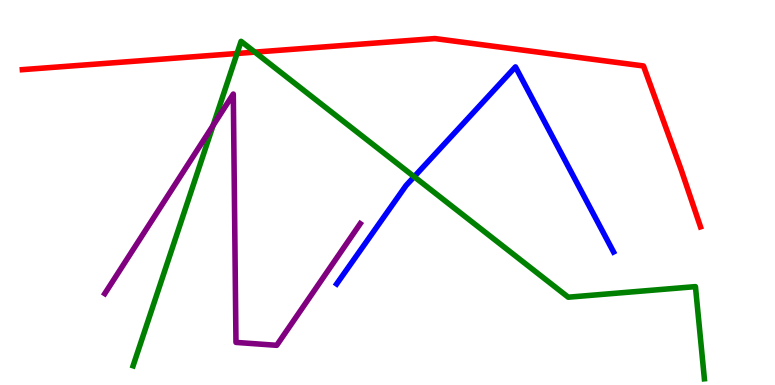[{'lines': ['blue', 'red'], 'intersections': []}, {'lines': ['green', 'red'], 'intersections': [{'x': 3.06, 'y': 8.61}, {'x': 3.29, 'y': 8.65}]}, {'lines': ['purple', 'red'], 'intersections': []}, {'lines': ['blue', 'green'], 'intersections': [{'x': 5.34, 'y': 5.41}]}, {'lines': ['blue', 'purple'], 'intersections': []}, {'lines': ['green', 'purple'], 'intersections': [{'x': 2.75, 'y': 6.74}]}]